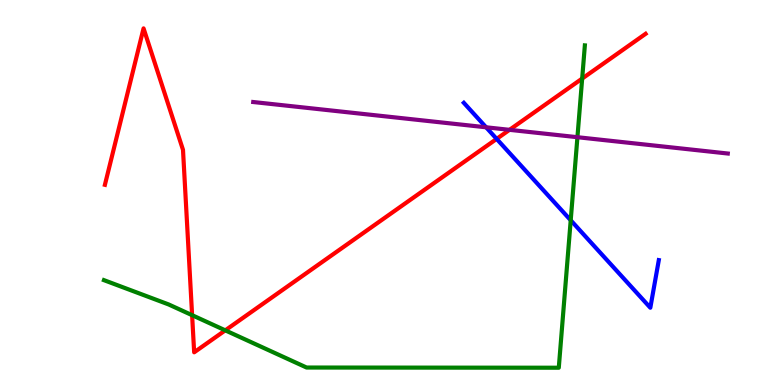[{'lines': ['blue', 'red'], 'intersections': [{'x': 6.41, 'y': 6.39}]}, {'lines': ['green', 'red'], 'intersections': [{'x': 2.48, 'y': 1.81}, {'x': 2.91, 'y': 1.42}, {'x': 7.51, 'y': 7.96}]}, {'lines': ['purple', 'red'], 'intersections': [{'x': 6.57, 'y': 6.63}]}, {'lines': ['blue', 'green'], 'intersections': [{'x': 7.36, 'y': 4.28}]}, {'lines': ['blue', 'purple'], 'intersections': [{'x': 6.27, 'y': 6.69}]}, {'lines': ['green', 'purple'], 'intersections': [{'x': 7.45, 'y': 6.44}]}]